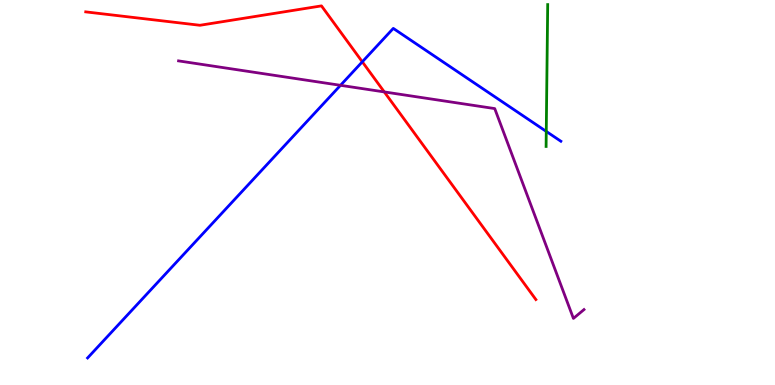[{'lines': ['blue', 'red'], 'intersections': [{'x': 4.67, 'y': 8.39}]}, {'lines': ['green', 'red'], 'intersections': []}, {'lines': ['purple', 'red'], 'intersections': [{'x': 4.96, 'y': 7.61}]}, {'lines': ['blue', 'green'], 'intersections': [{'x': 7.05, 'y': 6.59}]}, {'lines': ['blue', 'purple'], 'intersections': [{'x': 4.39, 'y': 7.78}]}, {'lines': ['green', 'purple'], 'intersections': []}]